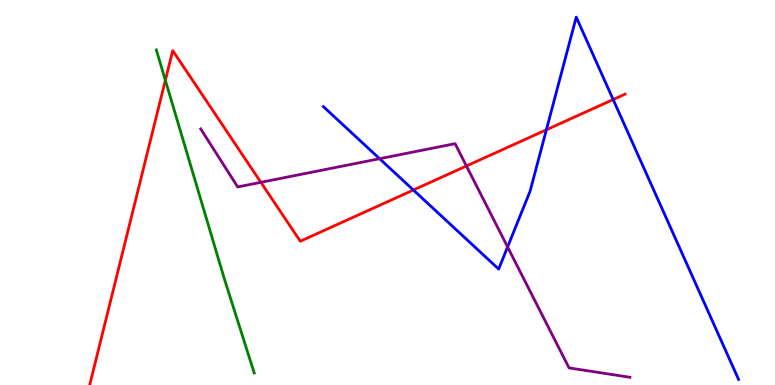[{'lines': ['blue', 'red'], 'intersections': [{'x': 5.33, 'y': 5.06}, {'x': 7.05, 'y': 6.63}, {'x': 7.91, 'y': 7.41}]}, {'lines': ['green', 'red'], 'intersections': [{'x': 2.13, 'y': 7.91}]}, {'lines': ['purple', 'red'], 'intersections': [{'x': 3.37, 'y': 5.26}, {'x': 6.02, 'y': 5.69}]}, {'lines': ['blue', 'green'], 'intersections': []}, {'lines': ['blue', 'purple'], 'intersections': [{'x': 4.9, 'y': 5.88}, {'x': 6.55, 'y': 3.59}]}, {'lines': ['green', 'purple'], 'intersections': []}]